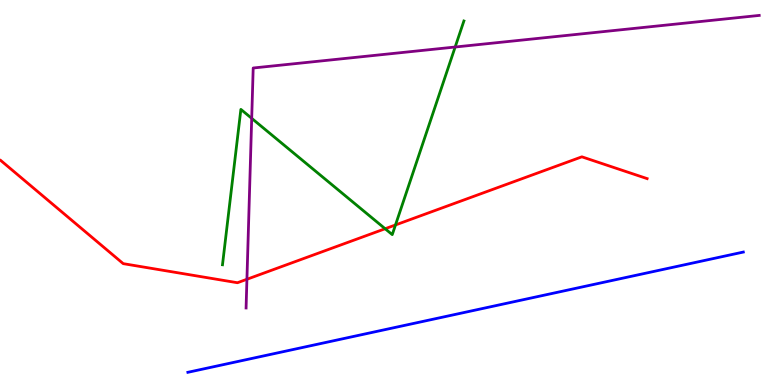[{'lines': ['blue', 'red'], 'intersections': []}, {'lines': ['green', 'red'], 'intersections': [{'x': 4.97, 'y': 4.06}, {'x': 5.1, 'y': 4.16}]}, {'lines': ['purple', 'red'], 'intersections': [{'x': 3.19, 'y': 2.75}]}, {'lines': ['blue', 'green'], 'intersections': []}, {'lines': ['blue', 'purple'], 'intersections': []}, {'lines': ['green', 'purple'], 'intersections': [{'x': 3.25, 'y': 6.93}, {'x': 5.87, 'y': 8.78}]}]